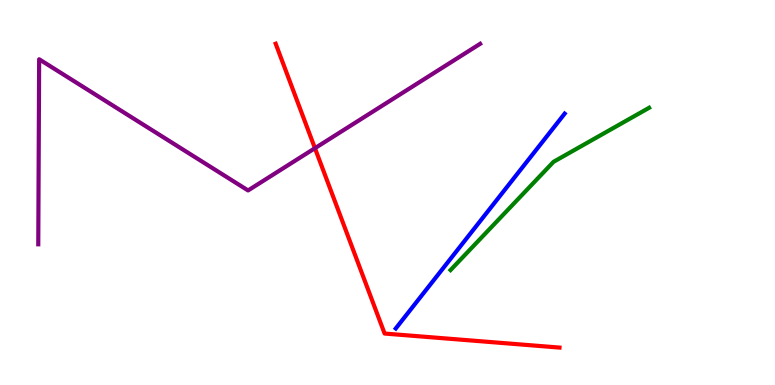[{'lines': ['blue', 'red'], 'intersections': []}, {'lines': ['green', 'red'], 'intersections': []}, {'lines': ['purple', 'red'], 'intersections': [{'x': 4.06, 'y': 6.15}]}, {'lines': ['blue', 'green'], 'intersections': []}, {'lines': ['blue', 'purple'], 'intersections': []}, {'lines': ['green', 'purple'], 'intersections': []}]